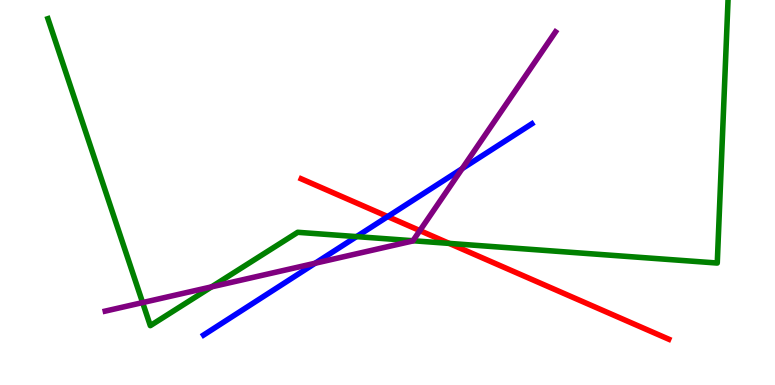[{'lines': ['blue', 'red'], 'intersections': [{'x': 5.0, 'y': 4.37}]}, {'lines': ['green', 'red'], 'intersections': [{'x': 5.8, 'y': 3.68}]}, {'lines': ['purple', 'red'], 'intersections': [{'x': 5.42, 'y': 4.01}]}, {'lines': ['blue', 'green'], 'intersections': [{'x': 4.6, 'y': 3.85}]}, {'lines': ['blue', 'purple'], 'intersections': [{'x': 4.07, 'y': 3.16}, {'x': 5.96, 'y': 5.62}]}, {'lines': ['green', 'purple'], 'intersections': [{'x': 1.84, 'y': 2.14}, {'x': 2.73, 'y': 2.55}, {'x': 5.33, 'y': 3.75}]}]